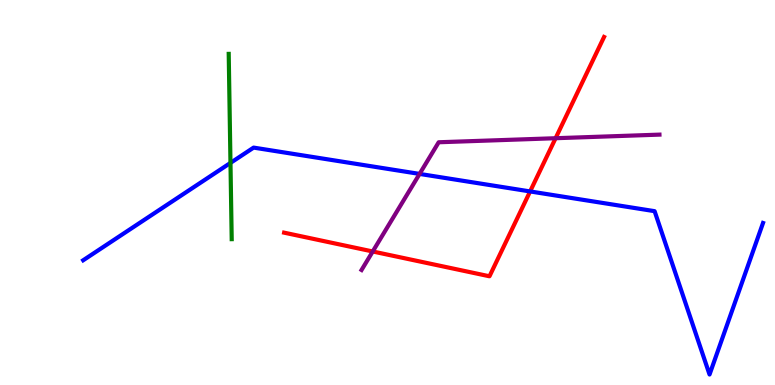[{'lines': ['blue', 'red'], 'intersections': [{'x': 6.84, 'y': 5.03}]}, {'lines': ['green', 'red'], 'intersections': []}, {'lines': ['purple', 'red'], 'intersections': [{'x': 4.81, 'y': 3.47}, {'x': 7.17, 'y': 6.41}]}, {'lines': ['blue', 'green'], 'intersections': [{'x': 2.97, 'y': 5.77}]}, {'lines': ['blue', 'purple'], 'intersections': [{'x': 5.41, 'y': 5.48}]}, {'lines': ['green', 'purple'], 'intersections': []}]